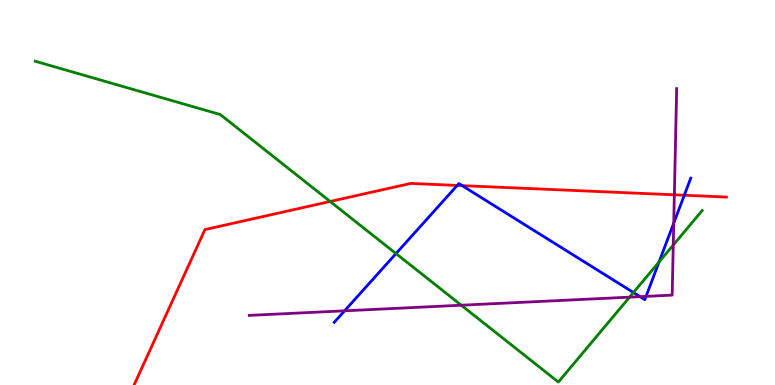[{'lines': ['blue', 'red'], 'intersections': [{'x': 5.9, 'y': 5.18}, {'x': 5.96, 'y': 5.18}, {'x': 8.83, 'y': 4.93}]}, {'lines': ['green', 'red'], 'intersections': [{'x': 4.26, 'y': 4.77}]}, {'lines': ['purple', 'red'], 'intersections': [{'x': 8.7, 'y': 4.94}]}, {'lines': ['blue', 'green'], 'intersections': [{'x': 5.11, 'y': 3.41}, {'x': 8.17, 'y': 2.4}, {'x': 8.5, 'y': 3.19}]}, {'lines': ['blue', 'purple'], 'intersections': [{'x': 4.45, 'y': 1.93}, {'x': 8.26, 'y': 2.29}, {'x': 8.34, 'y': 2.3}, {'x': 8.69, 'y': 4.2}]}, {'lines': ['green', 'purple'], 'intersections': [{'x': 5.95, 'y': 2.07}, {'x': 8.12, 'y': 2.28}, {'x': 8.69, 'y': 3.64}]}]